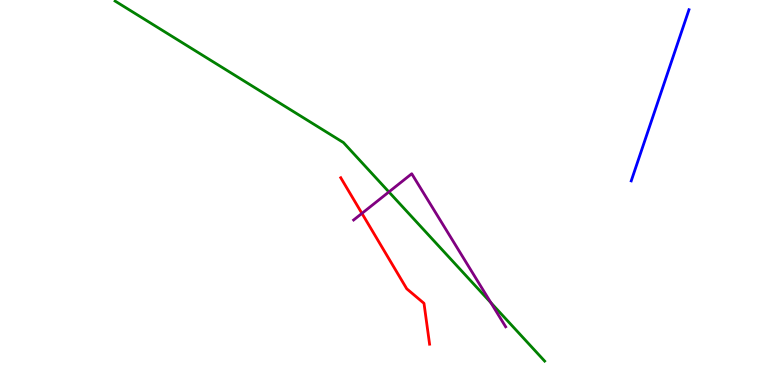[{'lines': ['blue', 'red'], 'intersections': []}, {'lines': ['green', 'red'], 'intersections': []}, {'lines': ['purple', 'red'], 'intersections': [{'x': 4.67, 'y': 4.46}]}, {'lines': ['blue', 'green'], 'intersections': []}, {'lines': ['blue', 'purple'], 'intersections': []}, {'lines': ['green', 'purple'], 'intersections': [{'x': 5.02, 'y': 5.01}, {'x': 6.33, 'y': 2.14}]}]